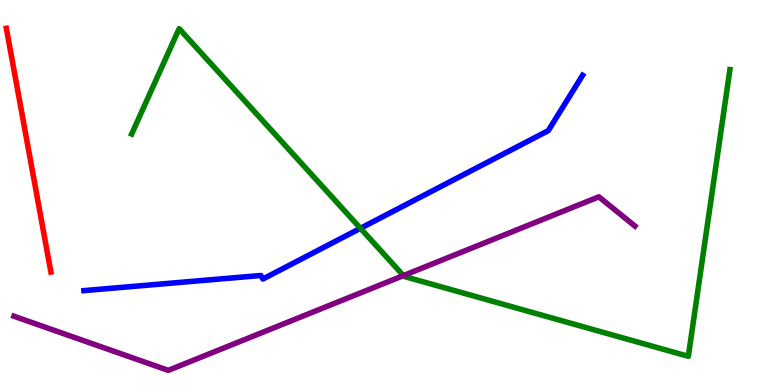[{'lines': ['blue', 'red'], 'intersections': []}, {'lines': ['green', 'red'], 'intersections': []}, {'lines': ['purple', 'red'], 'intersections': []}, {'lines': ['blue', 'green'], 'intersections': [{'x': 4.65, 'y': 4.07}]}, {'lines': ['blue', 'purple'], 'intersections': []}, {'lines': ['green', 'purple'], 'intersections': [{'x': 5.21, 'y': 2.84}]}]